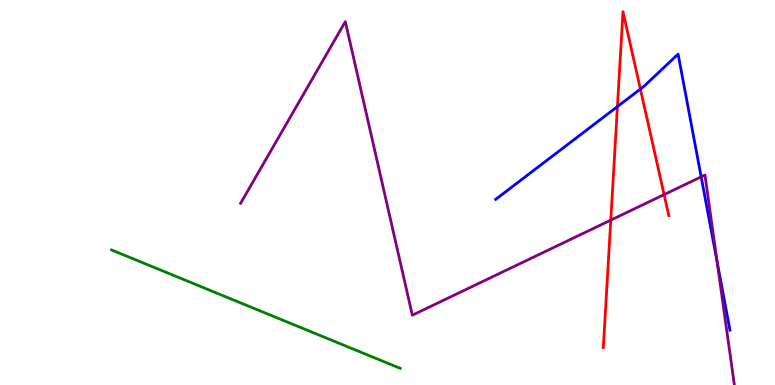[{'lines': ['blue', 'red'], 'intersections': [{'x': 7.97, 'y': 7.23}, {'x': 8.26, 'y': 7.69}]}, {'lines': ['green', 'red'], 'intersections': []}, {'lines': ['purple', 'red'], 'intersections': [{'x': 7.88, 'y': 4.28}, {'x': 8.57, 'y': 4.95}]}, {'lines': ['blue', 'green'], 'intersections': []}, {'lines': ['blue', 'purple'], 'intersections': [{'x': 9.05, 'y': 5.41}, {'x': 9.25, 'y': 3.2}]}, {'lines': ['green', 'purple'], 'intersections': []}]